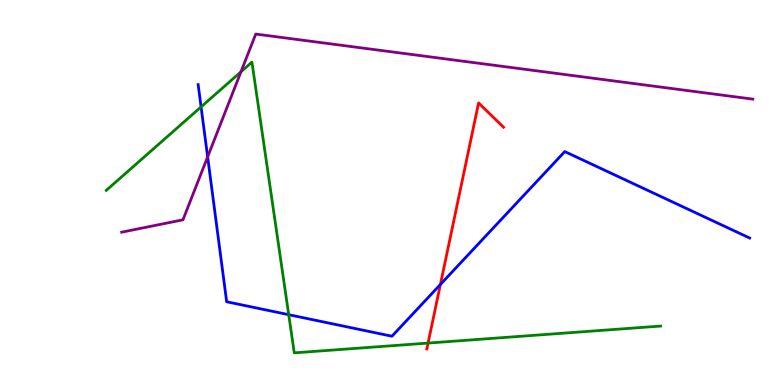[{'lines': ['blue', 'red'], 'intersections': [{'x': 5.68, 'y': 2.61}]}, {'lines': ['green', 'red'], 'intersections': [{'x': 5.52, 'y': 1.09}]}, {'lines': ['purple', 'red'], 'intersections': []}, {'lines': ['blue', 'green'], 'intersections': [{'x': 2.59, 'y': 7.22}, {'x': 3.73, 'y': 1.83}]}, {'lines': ['blue', 'purple'], 'intersections': [{'x': 2.68, 'y': 5.93}]}, {'lines': ['green', 'purple'], 'intersections': [{'x': 3.11, 'y': 8.14}]}]